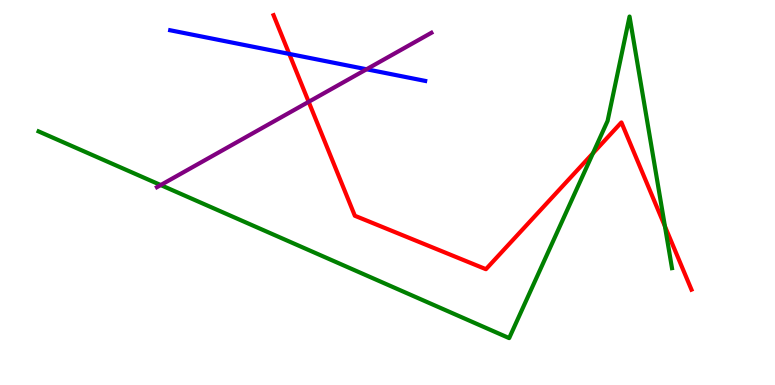[{'lines': ['blue', 'red'], 'intersections': [{'x': 3.73, 'y': 8.6}]}, {'lines': ['green', 'red'], 'intersections': [{'x': 7.65, 'y': 6.02}, {'x': 8.58, 'y': 4.12}]}, {'lines': ['purple', 'red'], 'intersections': [{'x': 3.98, 'y': 7.36}]}, {'lines': ['blue', 'green'], 'intersections': []}, {'lines': ['blue', 'purple'], 'intersections': [{'x': 4.73, 'y': 8.2}]}, {'lines': ['green', 'purple'], 'intersections': [{'x': 2.07, 'y': 5.19}]}]